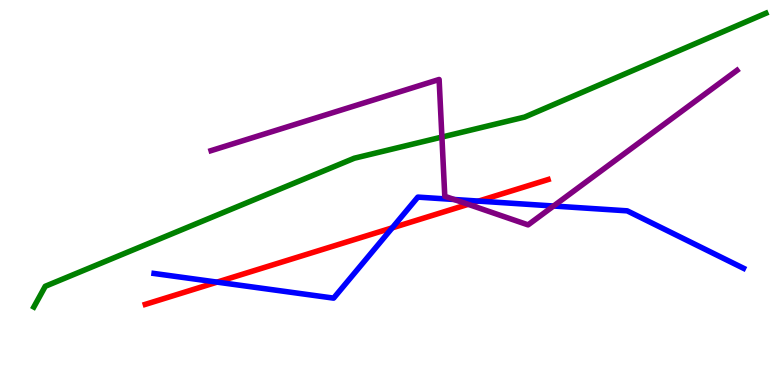[{'lines': ['blue', 'red'], 'intersections': [{'x': 2.8, 'y': 2.67}, {'x': 5.06, 'y': 4.08}, {'x': 6.18, 'y': 4.78}]}, {'lines': ['green', 'red'], 'intersections': []}, {'lines': ['purple', 'red'], 'intersections': [{'x': 6.04, 'y': 4.69}]}, {'lines': ['blue', 'green'], 'intersections': []}, {'lines': ['blue', 'purple'], 'intersections': [{'x': 5.86, 'y': 4.82}, {'x': 7.14, 'y': 4.65}]}, {'lines': ['green', 'purple'], 'intersections': [{'x': 5.7, 'y': 6.44}]}]